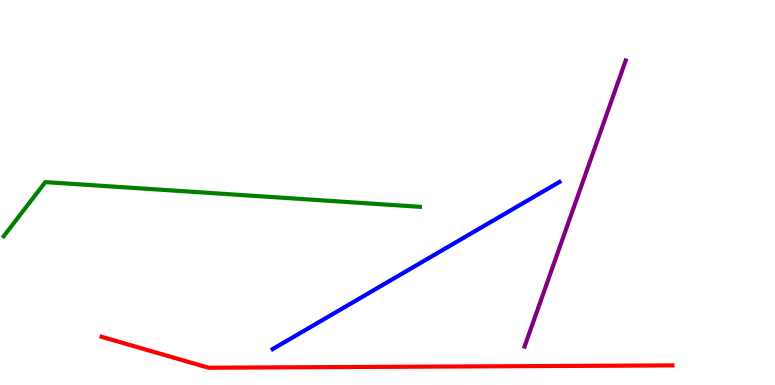[{'lines': ['blue', 'red'], 'intersections': []}, {'lines': ['green', 'red'], 'intersections': []}, {'lines': ['purple', 'red'], 'intersections': []}, {'lines': ['blue', 'green'], 'intersections': []}, {'lines': ['blue', 'purple'], 'intersections': []}, {'lines': ['green', 'purple'], 'intersections': []}]